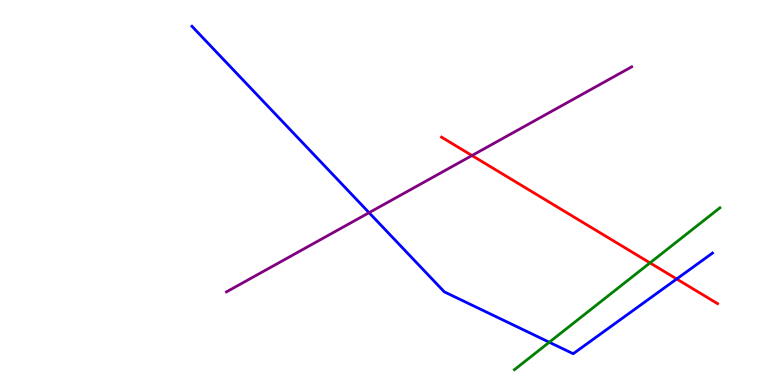[{'lines': ['blue', 'red'], 'intersections': [{'x': 8.73, 'y': 2.75}]}, {'lines': ['green', 'red'], 'intersections': [{'x': 8.39, 'y': 3.17}]}, {'lines': ['purple', 'red'], 'intersections': [{'x': 6.09, 'y': 5.96}]}, {'lines': ['blue', 'green'], 'intersections': [{'x': 7.09, 'y': 1.11}]}, {'lines': ['blue', 'purple'], 'intersections': [{'x': 4.76, 'y': 4.48}]}, {'lines': ['green', 'purple'], 'intersections': []}]